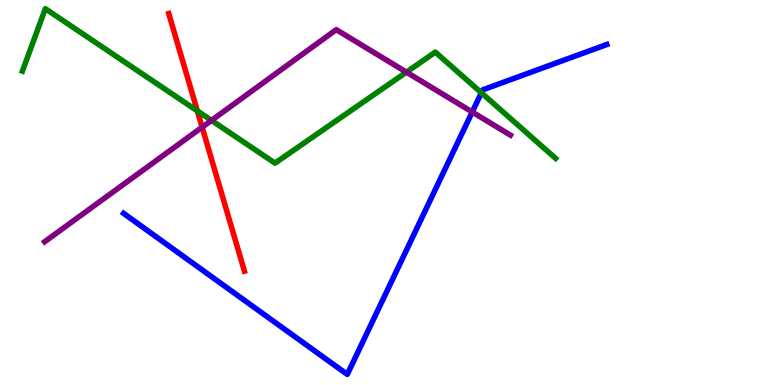[{'lines': ['blue', 'red'], 'intersections': []}, {'lines': ['green', 'red'], 'intersections': [{'x': 2.55, 'y': 7.12}]}, {'lines': ['purple', 'red'], 'intersections': [{'x': 2.61, 'y': 6.7}]}, {'lines': ['blue', 'green'], 'intersections': [{'x': 6.21, 'y': 7.59}]}, {'lines': ['blue', 'purple'], 'intersections': [{'x': 6.09, 'y': 7.09}]}, {'lines': ['green', 'purple'], 'intersections': [{'x': 2.73, 'y': 6.87}, {'x': 5.24, 'y': 8.13}]}]